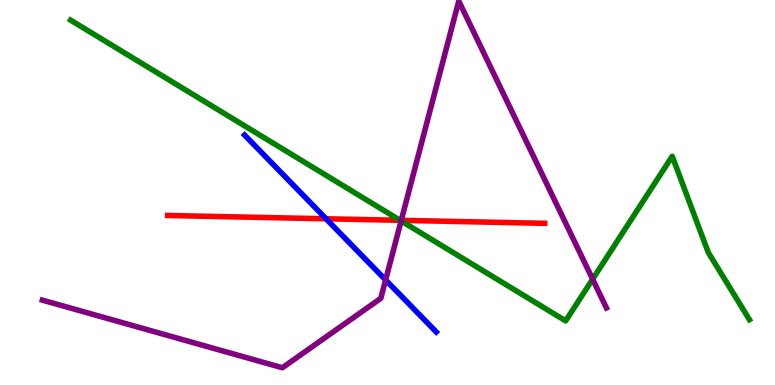[{'lines': ['blue', 'red'], 'intersections': [{'x': 4.21, 'y': 4.32}]}, {'lines': ['green', 'red'], 'intersections': [{'x': 5.16, 'y': 4.28}]}, {'lines': ['purple', 'red'], 'intersections': [{'x': 5.18, 'y': 4.28}]}, {'lines': ['blue', 'green'], 'intersections': []}, {'lines': ['blue', 'purple'], 'intersections': [{'x': 4.98, 'y': 2.73}]}, {'lines': ['green', 'purple'], 'intersections': [{'x': 5.18, 'y': 4.26}, {'x': 7.65, 'y': 2.75}]}]